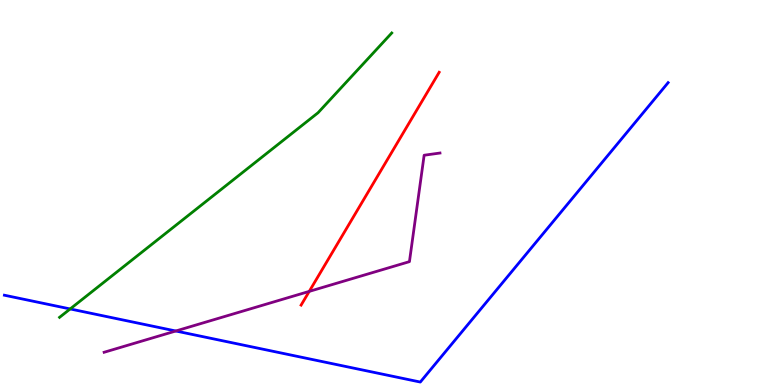[{'lines': ['blue', 'red'], 'intersections': []}, {'lines': ['green', 'red'], 'intersections': []}, {'lines': ['purple', 'red'], 'intersections': [{'x': 3.99, 'y': 2.43}]}, {'lines': ['blue', 'green'], 'intersections': [{'x': 0.905, 'y': 1.98}]}, {'lines': ['blue', 'purple'], 'intersections': [{'x': 2.27, 'y': 1.4}]}, {'lines': ['green', 'purple'], 'intersections': []}]